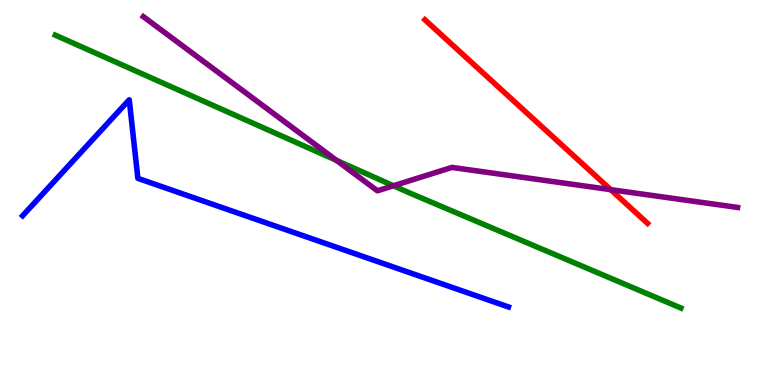[{'lines': ['blue', 'red'], 'intersections': []}, {'lines': ['green', 'red'], 'intersections': []}, {'lines': ['purple', 'red'], 'intersections': [{'x': 7.88, 'y': 5.07}]}, {'lines': ['blue', 'green'], 'intersections': []}, {'lines': ['blue', 'purple'], 'intersections': []}, {'lines': ['green', 'purple'], 'intersections': [{'x': 4.34, 'y': 5.83}, {'x': 5.08, 'y': 5.18}]}]